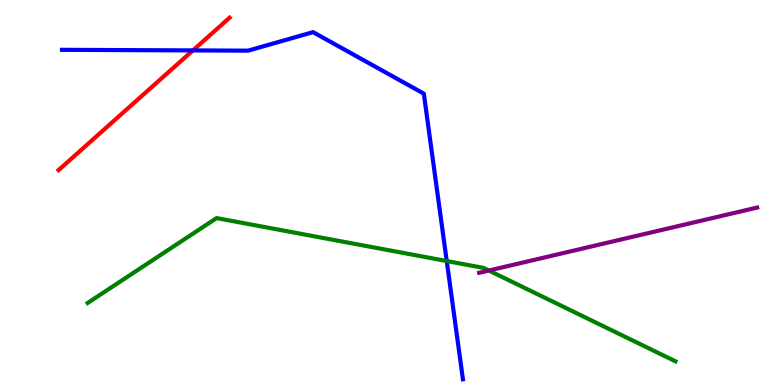[{'lines': ['blue', 'red'], 'intersections': [{'x': 2.49, 'y': 8.69}]}, {'lines': ['green', 'red'], 'intersections': []}, {'lines': ['purple', 'red'], 'intersections': []}, {'lines': ['blue', 'green'], 'intersections': [{'x': 5.76, 'y': 3.22}]}, {'lines': ['blue', 'purple'], 'intersections': []}, {'lines': ['green', 'purple'], 'intersections': [{'x': 6.31, 'y': 2.97}]}]